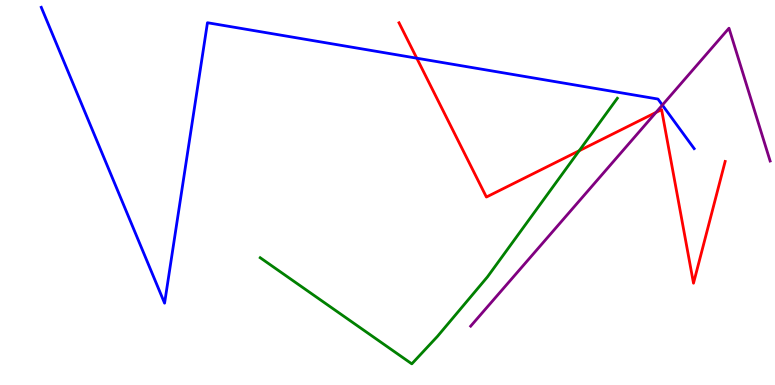[{'lines': ['blue', 'red'], 'intersections': [{'x': 5.38, 'y': 8.49}]}, {'lines': ['green', 'red'], 'intersections': [{'x': 7.47, 'y': 6.08}]}, {'lines': ['purple', 'red'], 'intersections': [{'x': 8.46, 'y': 7.08}]}, {'lines': ['blue', 'green'], 'intersections': []}, {'lines': ['blue', 'purple'], 'intersections': [{'x': 8.55, 'y': 7.27}]}, {'lines': ['green', 'purple'], 'intersections': []}]